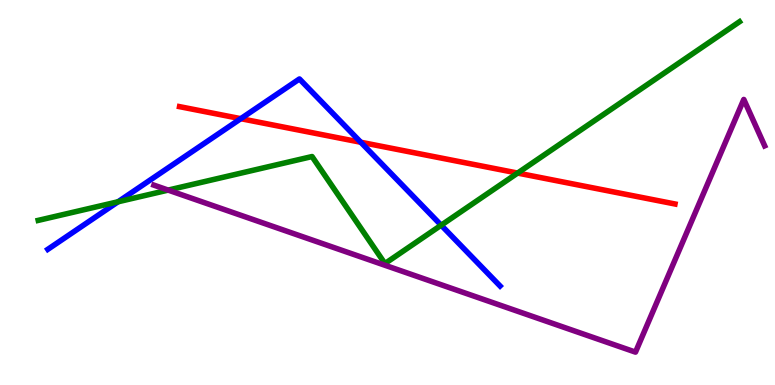[{'lines': ['blue', 'red'], 'intersections': [{'x': 3.11, 'y': 6.92}, {'x': 4.66, 'y': 6.31}]}, {'lines': ['green', 'red'], 'intersections': [{'x': 6.68, 'y': 5.5}]}, {'lines': ['purple', 'red'], 'intersections': []}, {'lines': ['blue', 'green'], 'intersections': [{'x': 1.52, 'y': 4.76}, {'x': 5.69, 'y': 4.15}]}, {'lines': ['blue', 'purple'], 'intersections': []}, {'lines': ['green', 'purple'], 'intersections': [{'x': 2.17, 'y': 5.06}]}]